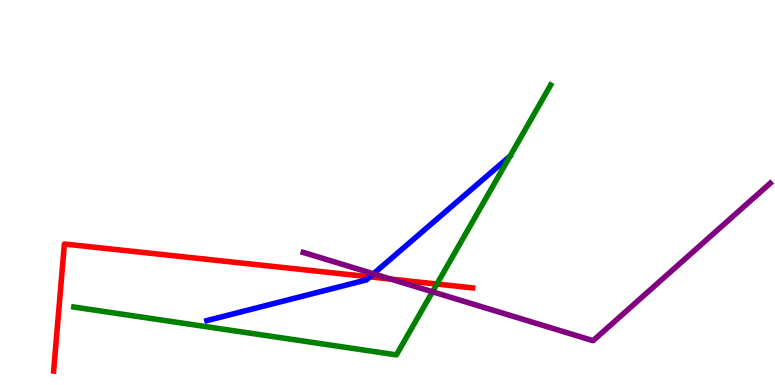[{'lines': ['blue', 'red'], 'intersections': [{'x': 4.77, 'y': 2.81}]}, {'lines': ['green', 'red'], 'intersections': [{'x': 5.64, 'y': 2.62}]}, {'lines': ['purple', 'red'], 'intersections': [{'x': 5.04, 'y': 2.75}]}, {'lines': ['blue', 'green'], 'intersections': []}, {'lines': ['blue', 'purple'], 'intersections': [{'x': 4.82, 'y': 2.89}]}, {'lines': ['green', 'purple'], 'intersections': [{'x': 5.58, 'y': 2.42}]}]